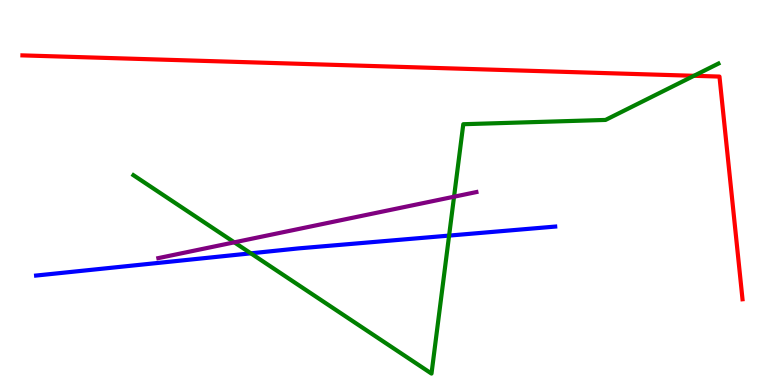[{'lines': ['blue', 'red'], 'intersections': []}, {'lines': ['green', 'red'], 'intersections': [{'x': 8.95, 'y': 8.03}]}, {'lines': ['purple', 'red'], 'intersections': []}, {'lines': ['blue', 'green'], 'intersections': [{'x': 3.24, 'y': 3.42}, {'x': 5.79, 'y': 3.88}]}, {'lines': ['blue', 'purple'], 'intersections': []}, {'lines': ['green', 'purple'], 'intersections': [{'x': 3.02, 'y': 3.71}, {'x': 5.86, 'y': 4.89}]}]